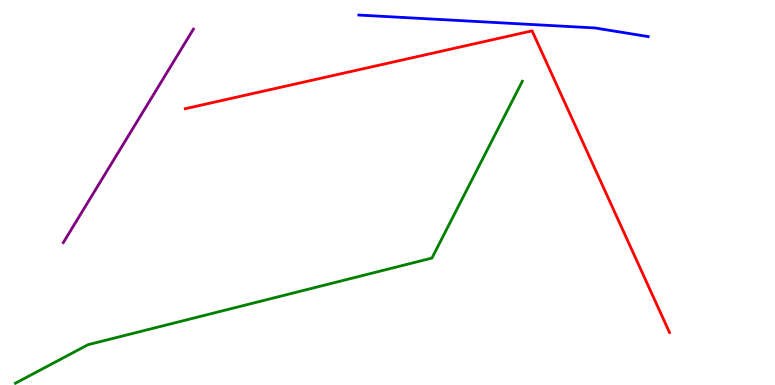[{'lines': ['blue', 'red'], 'intersections': []}, {'lines': ['green', 'red'], 'intersections': []}, {'lines': ['purple', 'red'], 'intersections': []}, {'lines': ['blue', 'green'], 'intersections': []}, {'lines': ['blue', 'purple'], 'intersections': []}, {'lines': ['green', 'purple'], 'intersections': []}]